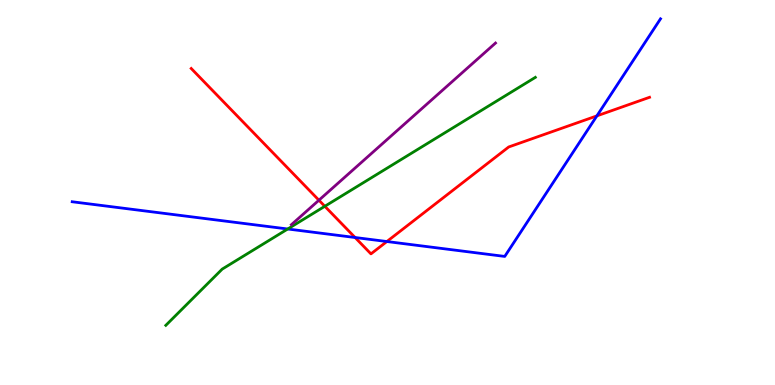[{'lines': ['blue', 'red'], 'intersections': [{'x': 4.58, 'y': 3.83}, {'x': 4.99, 'y': 3.73}, {'x': 7.7, 'y': 6.99}]}, {'lines': ['green', 'red'], 'intersections': [{'x': 4.19, 'y': 4.64}]}, {'lines': ['purple', 'red'], 'intersections': [{'x': 4.12, 'y': 4.8}]}, {'lines': ['blue', 'green'], 'intersections': [{'x': 3.71, 'y': 4.05}]}, {'lines': ['blue', 'purple'], 'intersections': []}, {'lines': ['green', 'purple'], 'intersections': []}]